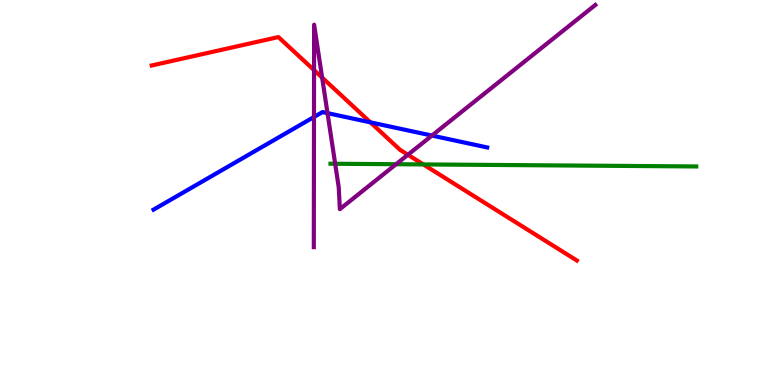[{'lines': ['blue', 'red'], 'intersections': [{'x': 4.78, 'y': 6.82}]}, {'lines': ['green', 'red'], 'intersections': [{'x': 5.46, 'y': 5.73}]}, {'lines': ['purple', 'red'], 'intersections': [{'x': 4.05, 'y': 8.18}, {'x': 4.16, 'y': 7.98}, {'x': 5.26, 'y': 5.98}]}, {'lines': ['blue', 'green'], 'intersections': []}, {'lines': ['blue', 'purple'], 'intersections': [{'x': 4.05, 'y': 6.96}, {'x': 4.23, 'y': 7.06}, {'x': 5.57, 'y': 6.48}]}, {'lines': ['green', 'purple'], 'intersections': [{'x': 4.32, 'y': 5.75}, {'x': 5.11, 'y': 5.73}]}]